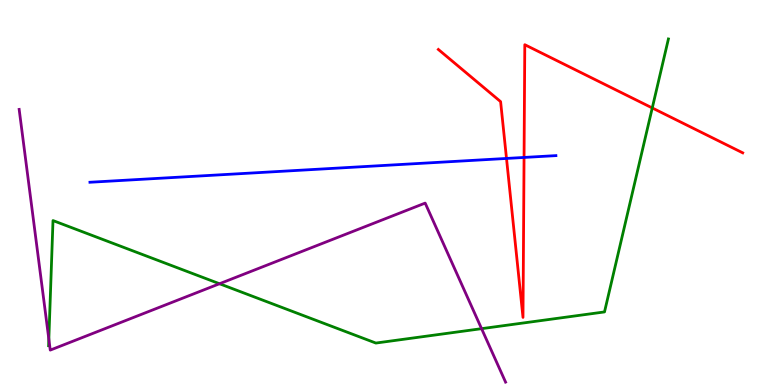[{'lines': ['blue', 'red'], 'intersections': [{'x': 6.54, 'y': 5.88}, {'x': 6.76, 'y': 5.91}]}, {'lines': ['green', 'red'], 'intersections': [{'x': 8.42, 'y': 7.2}]}, {'lines': ['purple', 'red'], 'intersections': []}, {'lines': ['blue', 'green'], 'intersections': []}, {'lines': ['blue', 'purple'], 'intersections': []}, {'lines': ['green', 'purple'], 'intersections': [{'x': 0.63, 'y': 1.19}, {'x': 2.83, 'y': 2.63}, {'x': 6.21, 'y': 1.46}]}]